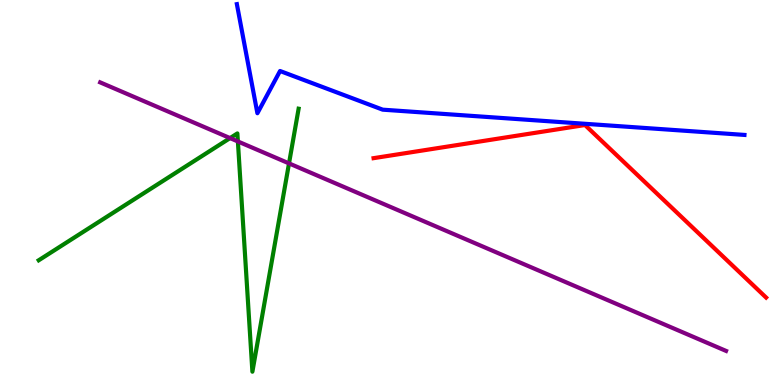[{'lines': ['blue', 'red'], 'intersections': []}, {'lines': ['green', 'red'], 'intersections': []}, {'lines': ['purple', 'red'], 'intersections': []}, {'lines': ['blue', 'green'], 'intersections': []}, {'lines': ['blue', 'purple'], 'intersections': []}, {'lines': ['green', 'purple'], 'intersections': [{'x': 2.97, 'y': 6.41}, {'x': 3.07, 'y': 6.33}, {'x': 3.73, 'y': 5.76}]}]